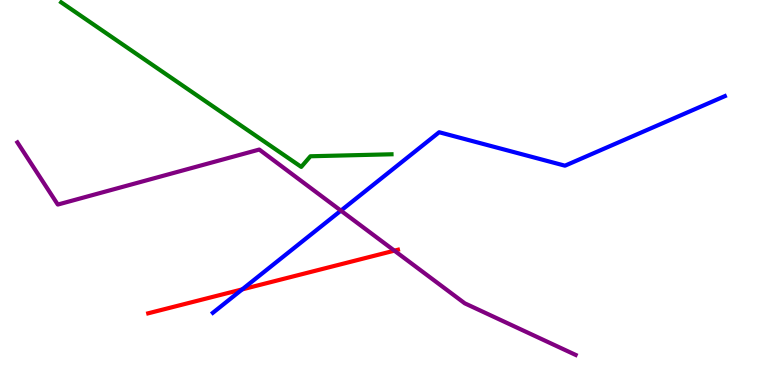[{'lines': ['blue', 'red'], 'intersections': [{'x': 3.13, 'y': 2.48}]}, {'lines': ['green', 'red'], 'intersections': []}, {'lines': ['purple', 'red'], 'intersections': [{'x': 5.09, 'y': 3.49}]}, {'lines': ['blue', 'green'], 'intersections': []}, {'lines': ['blue', 'purple'], 'intersections': [{'x': 4.4, 'y': 4.53}]}, {'lines': ['green', 'purple'], 'intersections': []}]